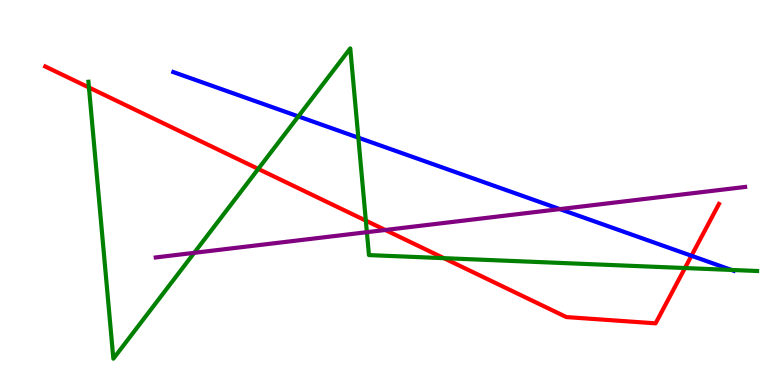[{'lines': ['blue', 'red'], 'intersections': [{'x': 8.92, 'y': 3.36}]}, {'lines': ['green', 'red'], 'intersections': [{'x': 1.15, 'y': 7.73}, {'x': 3.33, 'y': 5.61}, {'x': 4.72, 'y': 4.27}, {'x': 5.73, 'y': 3.29}, {'x': 8.84, 'y': 3.04}]}, {'lines': ['purple', 'red'], 'intersections': [{'x': 4.97, 'y': 4.03}]}, {'lines': ['blue', 'green'], 'intersections': [{'x': 3.85, 'y': 6.98}, {'x': 4.62, 'y': 6.42}, {'x': 9.44, 'y': 2.99}]}, {'lines': ['blue', 'purple'], 'intersections': [{'x': 7.22, 'y': 4.57}]}, {'lines': ['green', 'purple'], 'intersections': [{'x': 2.51, 'y': 3.43}, {'x': 4.73, 'y': 3.97}]}]